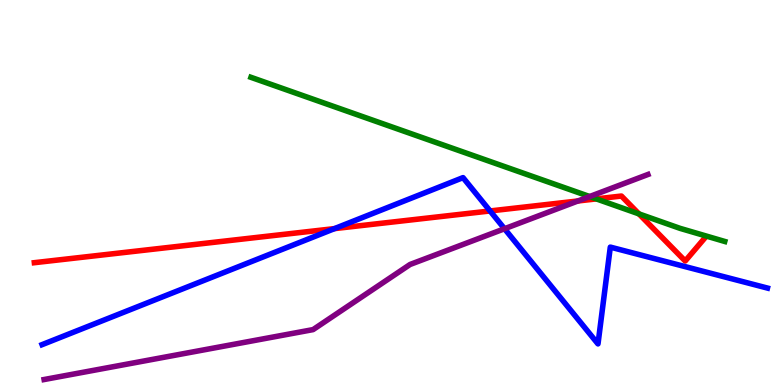[{'lines': ['blue', 'red'], 'intersections': [{'x': 4.32, 'y': 4.06}, {'x': 6.32, 'y': 4.52}]}, {'lines': ['green', 'red'], 'intersections': [{'x': 7.69, 'y': 4.83}, {'x': 8.24, 'y': 4.44}]}, {'lines': ['purple', 'red'], 'intersections': [{'x': 7.46, 'y': 4.78}]}, {'lines': ['blue', 'green'], 'intersections': []}, {'lines': ['blue', 'purple'], 'intersections': [{'x': 6.51, 'y': 4.06}]}, {'lines': ['green', 'purple'], 'intersections': [{'x': 7.61, 'y': 4.9}]}]